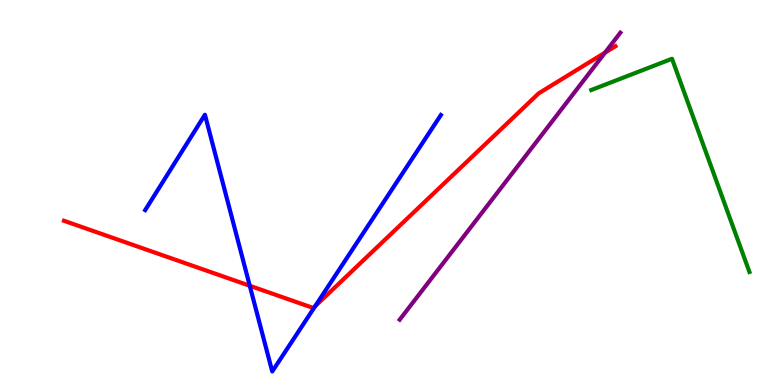[{'lines': ['blue', 'red'], 'intersections': [{'x': 3.22, 'y': 2.58}, {'x': 4.07, 'y': 2.05}]}, {'lines': ['green', 'red'], 'intersections': []}, {'lines': ['purple', 'red'], 'intersections': [{'x': 7.81, 'y': 8.63}]}, {'lines': ['blue', 'green'], 'intersections': []}, {'lines': ['blue', 'purple'], 'intersections': []}, {'lines': ['green', 'purple'], 'intersections': []}]